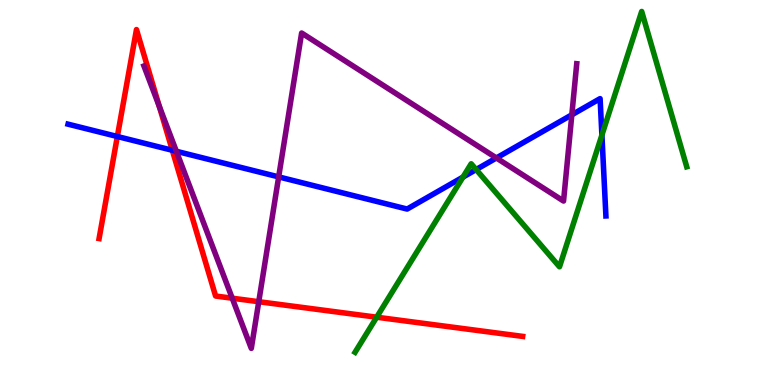[{'lines': ['blue', 'red'], 'intersections': [{'x': 1.51, 'y': 6.45}, {'x': 2.22, 'y': 6.1}]}, {'lines': ['green', 'red'], 'intersections': [{'x': 4.86, 'y': 1.76}]}, {'lines': ['purple', 'red'], 'intersections': [{'x': 2.05, 'y': 7.24}, {'x': 3.0, 'y': 2.25}, {'x': 3.34, 'y': 2.16}]}, {'lines': ['blue', 'green'], 'intersections': [{'x': 5.97, 'y': 5.4}, {'x': 6.14, 'y': 5.6}, {'x': 7.77, 'y': 6.49}]}, {'lines': ['blue', 'purple'], 'intersections': [{'x': 2.28, 'y': 6.07}, {'x': 3.6, 'y': 5.41}, {'x': 6.41, 'y': 5.9}, {'x': 7.38, 'y': 7.02}]}, {'lines': ['green', 'purple'], 'intersections': []}]